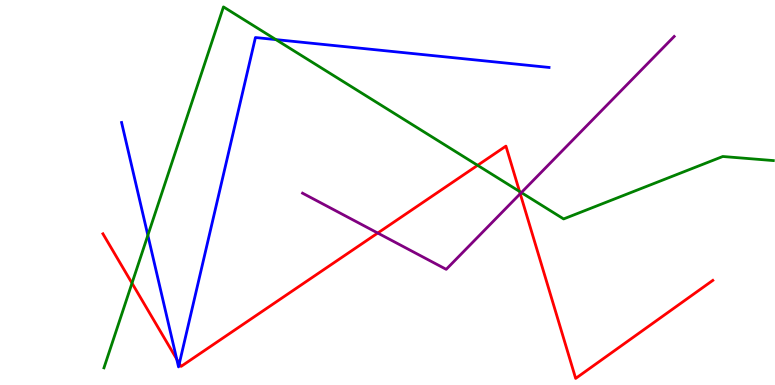[{'lines': ['blue', 'red'], 'intersections': [{'x': 2.28, 'y': 0.674}, {'x': 2.31, 'y': 0.558}]}, {'lines': ['green', 'red'], 'intersections': [{'x': 1.7, 'y': 2.65}, {'x': 6.16, 'y': 5.71}, {'x': 6.7, 'y': 5.03}]}, {'lines': ['purple', 'red'], 'intersections': [{'x': 4.87, 'y': 3.95}, {'x': 6.71, 'y': 4.97}]}, {'lines': ['blue', 'green'], 'intersections': [{'x': 1.91, 'y': 3.89}, {'x': 3.56, 'y': 8.97}]}, {'lines': ['blue', 'purple'], 'intersections': []}, {'lines': ['green', 'purple'], 'intersections': [{'x': 6.73, 'y': 5.0}]}]